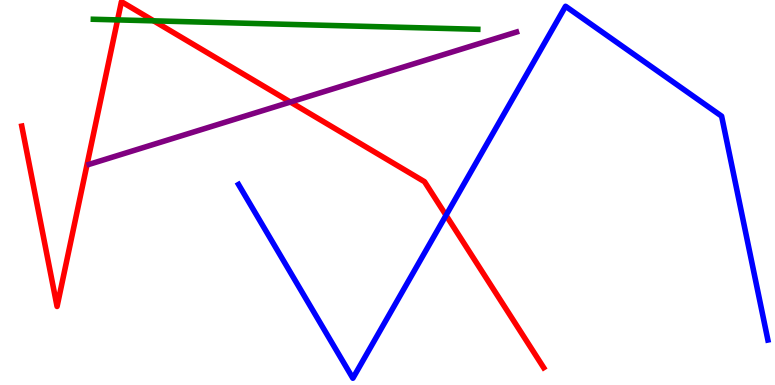[{'lines': ['blue', 'red'], 'intersections': [{'x': 5.76, 'y': 4.41}]}, {'lines': ['green', 'red'], 'intersections': [{'x': 1.52, 'y': 9.48}, {'x': 1.98, 'y': 9.46}]}, {'lines': ['purple', 'red'], 'intersections': [{'x': 3.75, 'y': 7.35}]}, {'lines': ['blue', 'green'], 'intersections': []}, {'lines': ['blue', 'purple'], 'intersections': []}, {'lines': ['green', 'purple'], 'intersections': []}]